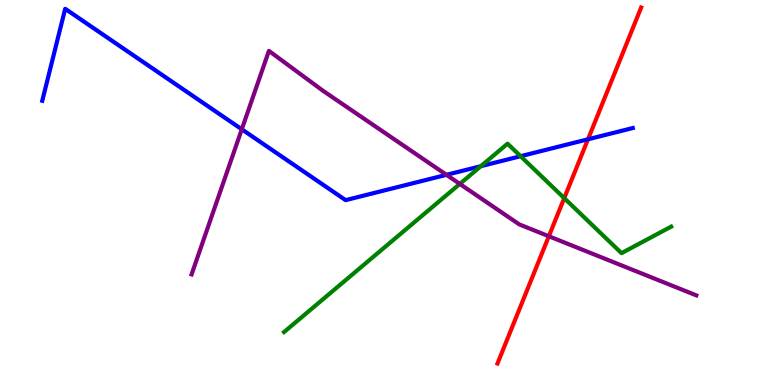[{'lines': ['blue', 'red'], 'intersections': [{'x': 7.59, 'y': 6.38}]}, {'lines': ['green', 'red'], 'intersections': [{'x': 7.28, 'y': 4.85}]}, {'lines': ['purple', 'red'], 'intersections': [{'x': 7.08, 'y': 3.86}]}, {'lines': ['blue', 'green'], 'intersections': [{'x': 6.2, 'y': 5.68}, {'x': 6.72, 'y': 5.94}]}, {'lines': ['blue', 'purple'], 'intersections': [{'x': 3.12, 'y': 6.64}, {'x': 5.76, 'y': 5.46}]}, {'lines': ['green', 'purple'], 'intersections': [{'x': 5.93, 'y': 5.22}]}]